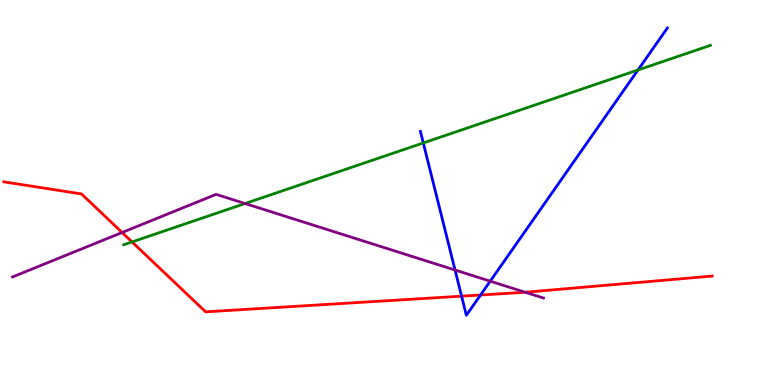[{'lines': ['blue', 'red'], 'intersections': [{'x': 5.96, 'y': 2.31}, {'x': 6.2, 'y': 2.34}]}, {'lines': ['green', 'red'], 'intersections': [{'x': 1.7, 'y': 3.72}]}, {'lines': ['purple', 'red'], 'intersections': [{'x': 1.58, 'y': 3.96}, {'x': 6.78, 'y': 2.41}]}, {'lines': ['blue', 'green'], 'intersections': [{'x': 5.46, 'y': 6.29}, {'x': 8.23, 'y': 8.18}]}, {'lines': ['blue', 'purple'], 'intersections': [{'x': 5.87, 'y': 2.99}, {'x': 6.33, 'y': 2.7}]}, {'lines': ['green', 'purple'], 'intersections': [{'x': 3.16, 'y': 4.71}]}]